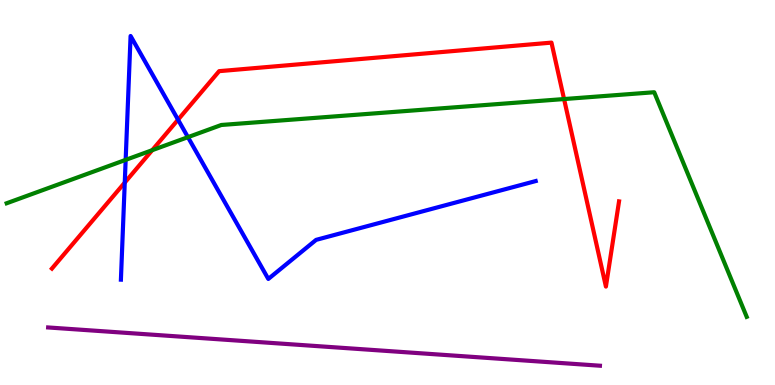[{'lines': ['blue', 'red'], 'intersections': [{'x': 1.61, 'y': 5.26}, {'x': 2.3, 'y': 6.89}]}, {'lines': ['green', 'red'], 'intersections': [{'x': 1.96, 'y': 6.1}, {'x': 7.28, 'y': 7.43}]}, {'lines': ['purple', 'red'], 'intersections': []}, {'lines': ['blue', 'green'], 'intersections': [{'x': 1.62, 'y': 5.85}, {'x': 2.43, 'y': 6.44}]}, {'lines': ['blue', 'purple'], 'intersections': []}, {'lines': ['green', 'purple'], 'intersections': []}]